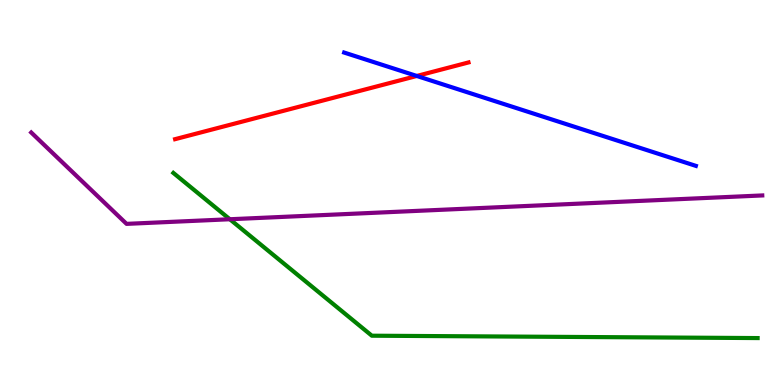[{'lines': ['blue', 'red'], 'intersections': [{'x': 5.38, 'y': 8.03}]}, {'lines': ['green', 'red'], 'intersections': []}, {'lines': ['purple', 'red'], 'intersections': []}, {'lines': ['blue', 'green'], 'intersections': []}, {'lines': ['blue', 'purple'], 'intersections': []}, {'lines': ['green', 'purple'], 'intersections': [{'x': 2.97, 'y': 4.31}]}]